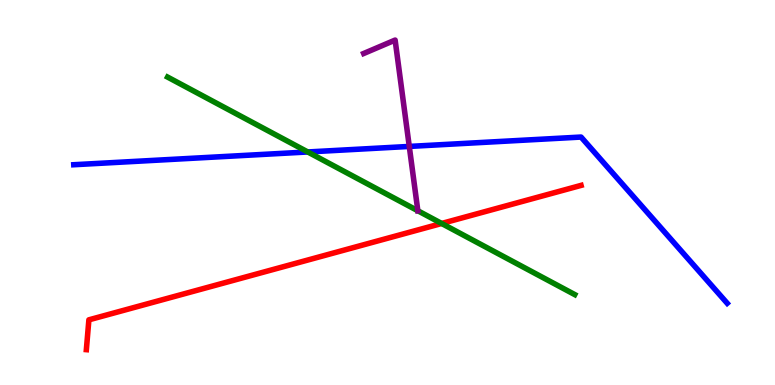[{'lines': ['blue', 'red'], 'intersections': []}, {'lines': ['green', 'red'], 'intersections': [{'x': 5.7, 'y': 4.2}]}, {'lines': ['purple', 'red'], 'intersections': []}, {'lines': ['blue', 'green'], 'intersections': [{'x': 3.97, 'y': 6.05}]}, {'lines': ['blue', 'purple'], 'intersections': [{'x': 5.28, 'y': 6.2}]}, {'lines': ['green', 'purple'], 'intersections': [{'x': 5.39, 'y': 4.53}]}]